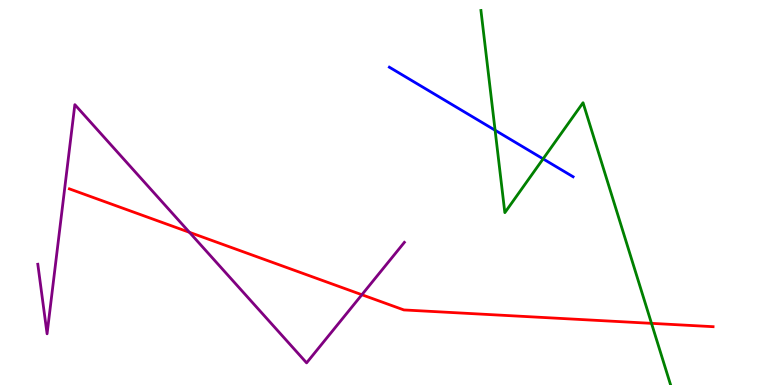[{'lines': ['blue', 'red'], 'intersections': []}, {'lines': ['green', 'red'], 'intersections': [{'x': 8.41, 'y': 1.6}]}, {'lines': ['purple', 'red'], 'intersections': [{'x': 2.44, 'y': 3.97}, {'x': 4.67, 'y': 2.34}]}, {'lines': ['blue', 'green'], 'intersections': [{'x': 6.39, 'y': 6.62}, {'x': 7.01, 'y': 5.87}]}, {'lines': ['blue', 'purple'], 'intersections': []}, {'lines': ['green', 'purple'], 'intersections': []}]